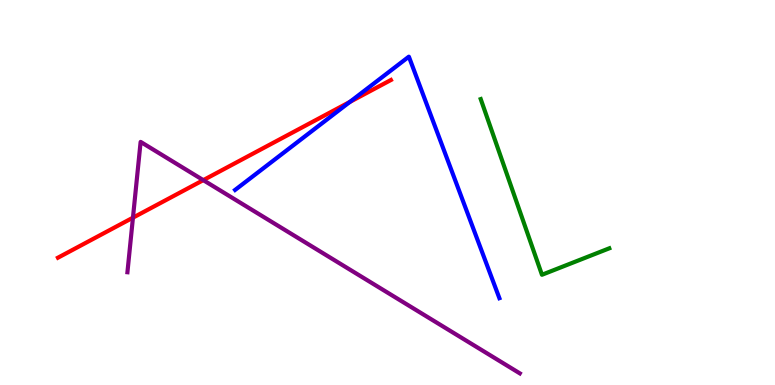[{'lines': ['blue', 'red'], 'intersections': [{'x': 4.51, 'y': 7.35}]}, {'lines': ['green', 'red'], 'intersections': []}, {'lines': ['purple', 'red'], 'intersections': [{'x': 1.72, 'y': 4.35}, {'x': 2.62, 'y': 5.32}]}, {'lines': ['blue', 'green'], 'intersections': []}, {'lines': ['blue', 'purple'], 'intersections': []}, {'lines': ['green', 'purple'], 'intersections': []}]